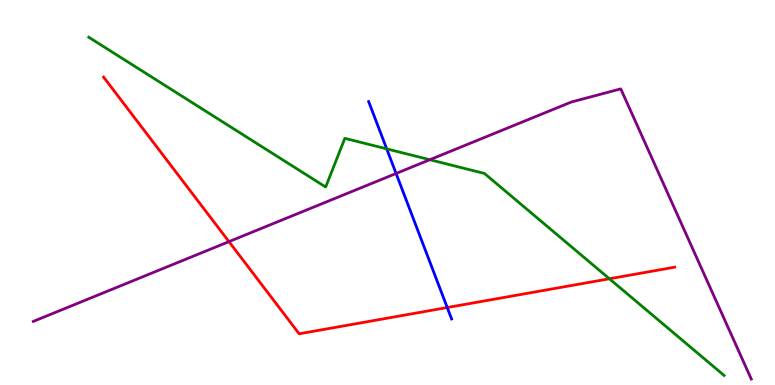[{'lines': ['blue', 'red'], 'intersections': [{'x': 5.77, 'y': 2.01}]}, {'lines': ['green', 'red'], 'intersections': [{'x': 7.86, 'y': 2.76}]}, {'lines': ['purple', 'red'], 'intersections': [{'x': 2.95, 'y': 3.72}]}, {'lines': ['blue', 'green'], 'intersections': [{'x': 4.99, 'y': 6.13}]}, {'lines': ['blue', 'purple'], 'intersections': [{'x': 5.11, 'y': 5.49}]}, {'lines': ['green', 'purple'], 'intersections': [{'x': 5.55, 'y': 5.85}]}]